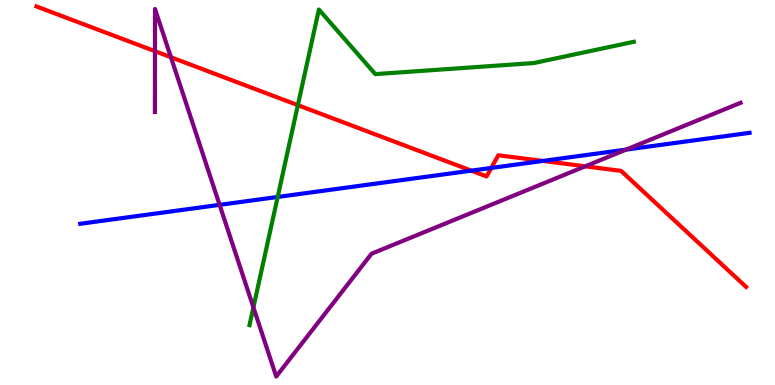[{'lines': ['blue', 'red'], 'intersections': [{'x': 6.08, 'y': 5.57}, {'x': 6.34, 'y': 5.64}, {'x': 7.0, 'y': 5.82}]}, {'lines': ['green', 'red'], 'intersections': [{'x': 3.84, 'y': 7.27}]}, {'lines': ['purple', 'red'], 'intersections': [{'x': 2.0, 'y': 8.67}, {'x': 2.21, 'y': 8.51}, {'x': 7.55, 'y': 5.68}]}, {'lines': ['blue', 'green'], 'intersections': [{'x': 3.58, 'y': 4.88}]}, {'lines': ['blue', 'purple'], 'intersections': [{'x': 2.83, 'y': 4.68}, {'x': 8.08, 'y': 6.11}]}, {'lines': ['green', 'purple'], 'intersections': [{'x': 3.27, 'y': 2.02}]}]